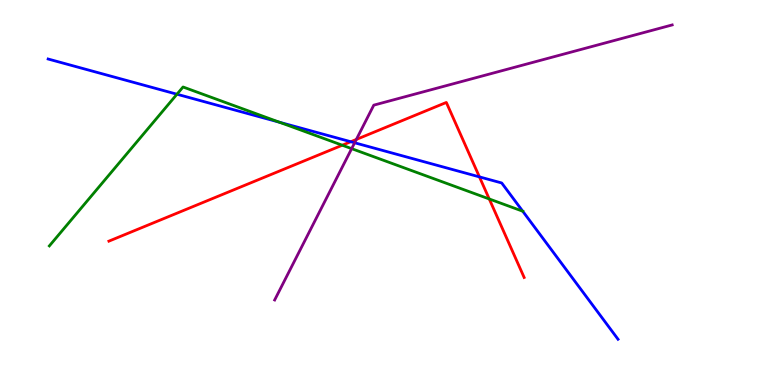[{'lines': ['blue', 'red'], 'intersections': [{'x': 4.53, 'y': 6.32}, {'x': 6.19, 'y': 5.41}]}, {'lines': ['green', 'red'], 'intersections': [{'x': 4.42, 'y': 6.23}, {'x': 6.31, 'y': 4.83}]}, {'lines': ['purple', 'red'], 'intersections': [{'x': 4.6, 'y': 6.38}]}, {'lines': ['blue', 'green'], 'intersections': [{'x': 2.28, 'y': 7.55}, {'x': 3.6, 'y': 6.83}, {'x': 6.74, 'y': 4.51}]}, {'lines': ['blue', 'purple'], 'intersections': [{'x': 4.58, 'y': 6.29}]}, {'lines': ['green', 'purple'], 'intersections': [{'x': 4.54, 'y': 6.14}]}]